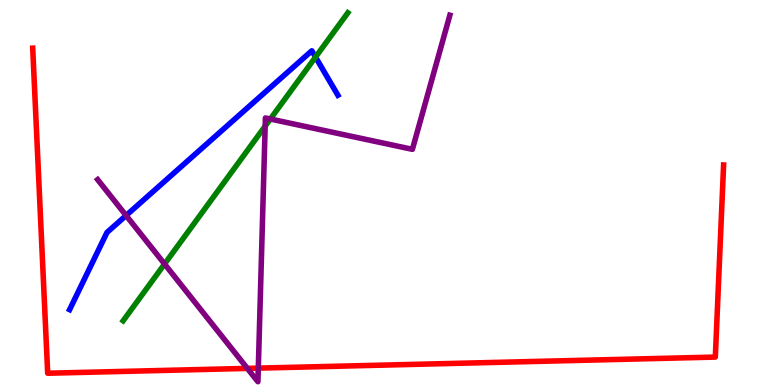[{'lines': ['blue', 'red'], 'intersections': []}, {'lines': ['green', 'red'], 'intersections': []}, {'lines': ['purple', 'red'], 'intersections': [{'x': 3.19, 'y': 0.431}, {'x': 3.33, 'y': 0.438}]}, {'lines': ['blue', 'green'], 'intersections': [{'x': 4.07, 'y': 8.52}]}, {'lines': ['blue', 'purple'], 'intersections': [{'x': 1.63, 'y': 4.4}]}, {'lines': ['green', 'purple'], 'intersections': [{'x': 2.12, 'y': 3.14}, {'x': 3.42, 'y': 6.72}, {'x': 3.49, 'y': 6.91}]}]